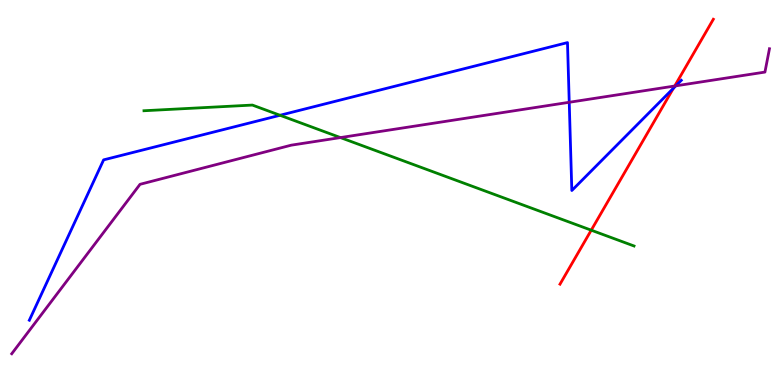[{'lines': ['blue', 'red'], 'intersections': [{'x': 8.69, 'y': 7.71}]}, {'lines': ['green', 'red'], 'intersections': [{'x': 7.63, 'y': 4.02}]}, {'lines': ['purple', 'red'], 'intersections': [{'x': 8.71, 'y': 7.77}]}, {'lines': ['blue', 'green'], 'intersections': [{'x': 3.61, 'y': 7.01}]}, {'lines': ['blue', 'purple'], 'intersections': [{'x': 7.34, 'y': 7.34}, {'x': 8.72, 'y': 7.77}]}, {'lines': ['green', 'purple'], 'intersections': [{'x': 4.39, 'y': 6.43}]}]